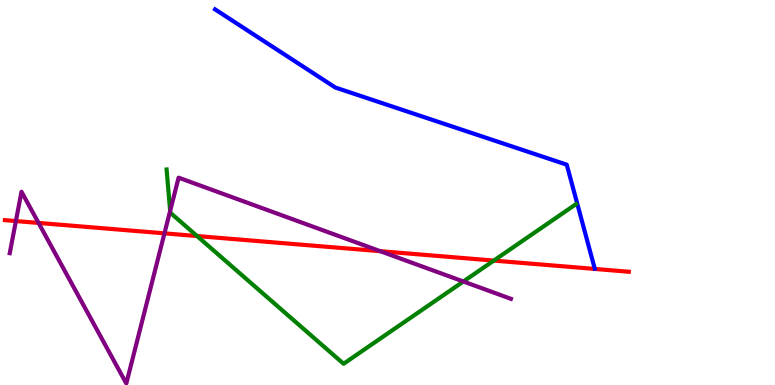[{'lines': ['blue', 'red'], 'intersections': []}, {'lines': ['green', 'red'], 'intersections': [{'x': 2.54, 'y': 3.87}, {'x': 6.37, 'y': 3.23}]}, {'lines': ['purple', 'red'], 'intersections': [{'x': 0.205, 'y': 4.26}, {'x': 0.498, 'y': 4.21}, {'x': 2.12, 'y': 3.94}, {'x': 4.91, 'y': 3.48}]}, {'lines': ['blue', 'green'], 'intersections': []}, {'lines': ['blue', 'purple'], 'intersections': []}, {'lines': ['green', 'purple'], 'intersections': [{'x': 2.2, 'y': 4.52}, {'x': 5.98, 'y': 2.69}]}]